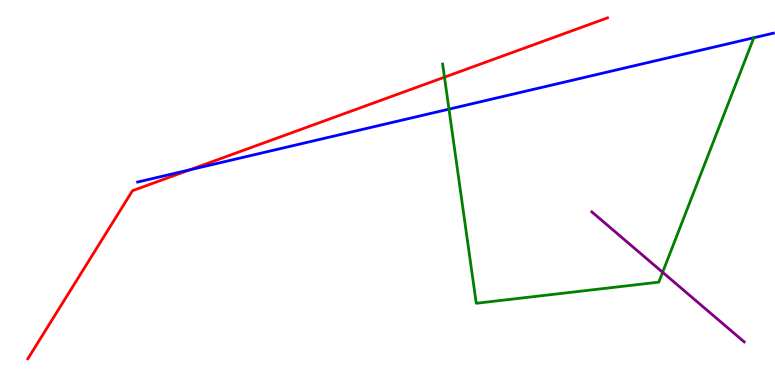[{'lines': ['blue', 'red'], 'intersections': [{'x': 2.45, 'y': 5.59}]}, {'lines': ['green', 'red'], 'intersections': [{'x': 5.74, 'y': 8.0}]}, {'lines': ['purple', 'red'], 'intersections': []}, {'lines': ['blue', 'green'], 'intersections': [{'x': 5.79, 'y': 7.17}, {'x': 9.73, 'y': 9.02}]}, {'lines': ['blue', 'purple'], 'intersections': []}, {'lines': ['green', 'purple'], 'intersections': [{'x': 8.55, 'y': 2.93}]}]